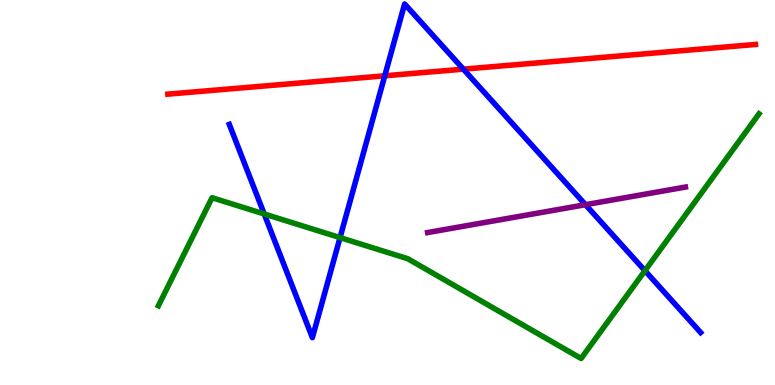[{'lines': ['blue', 'red'], 'intersections': [{'x': 4.96, 'y': 8.03}, {'x': 5.98, 'y': 8.2}]}, {'lines': ['green', 'red'], 'intersections': []}, {'lines': ['purple', 'red'], 'intersections': []}, {'lines': ['blue', 'green'], 'intersections': [{'x': 3.41, 'y': 4.44}, {'x': 4.39, 'y': 3.83}, {'x': 8.32, 'y': 2.97}]}, {'lines': ['blue', 'purple'], 'intersections': [{'x': 7.55, 'y': 4.68}]}, {'lines': ['green', 'purple'], 'intersections': []}]